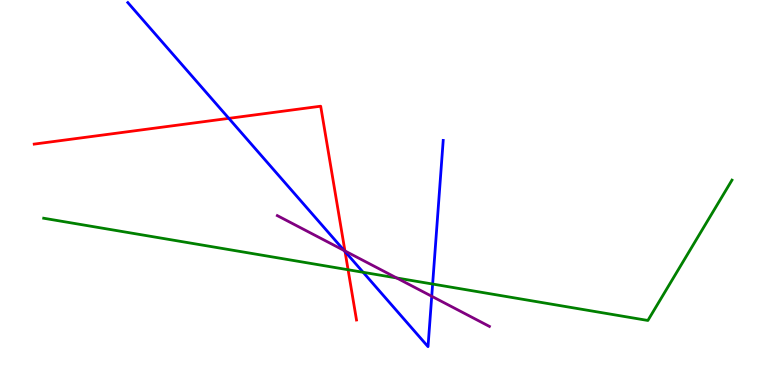[{'lines': ['blue', 'red'], 'intersections': [{'x': 2.95, 'y': 6.93}, {'x': 4.45, 'y': 3.47}]}, {'lines': ['green', 'red'], 'intersections': [{'x': 4.49, 'y': 2.99}]}, {'lines': ['purple', 'red'], 'intersections': [{'x': 4.45, 'y': 3.48}]}, {'lines': ['blue', 'green'], 'intersections': [{'x': 4.69, 'y': 2.93}, {'x': 5.58, 'y': 2.62}]}, {'lines': ['blue', 'purple'], 'intersections': [{'x': 4.44, 'y': 3.49}, {'x': 5.57, 'y': 2.3}]}, {'lines': ['green', 'purple'], 'intersections': [{'x': 5.12, 'y': 2.78}]}]